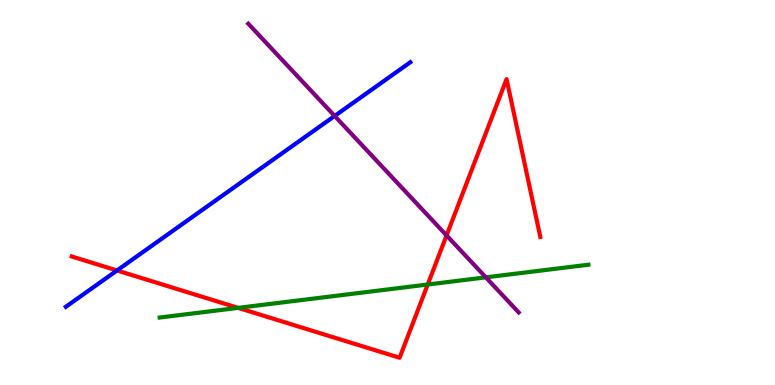[{'lines': ['blue', 'red'], 'intersections': [{'x': 1.51, 'y': 2.97}]}, {'lines': ['green', 'red'], 'intersections': [{'x': 3.07, 'y': 2.0}, {'x': 5.52, 'y': 2.61}]}, {'lines': ['purple', 'red'], 'intersections': [{'x': 5.76, 'y': 3.89}]}, {'lines': ['blue', 'green'], 'intersections': []}, {'lines': ['blue', 'purple'], 'intersections': [{'x': 4.32, 'y': 6.99}]}, {'lines': ['green', 'purple'], 'intersections': [{'x': 6.27, 'y': 2.8}]}]